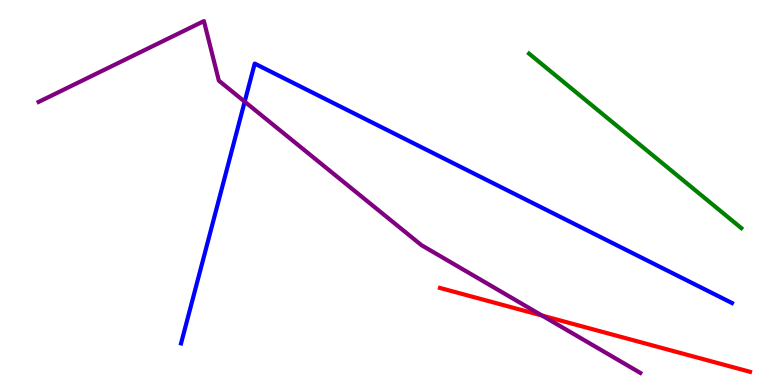[{'lines': ['blue', 'red'], 'intersections': []}, {'lines': ['green', 'red'], 'intersections': []}, {'lines': ['purple', 'red'], 'intersections': [{'x': 6.99, 'y': 1.8}]}, {'lines': ['blue', 'green'], 'intersections': []}, {'lines': ['blue', 'purple'], 'intersections': [{'x': 3.16, 'y': 7.36}]}, {'lines': ['green', 'purple'], 'intersections': []}]